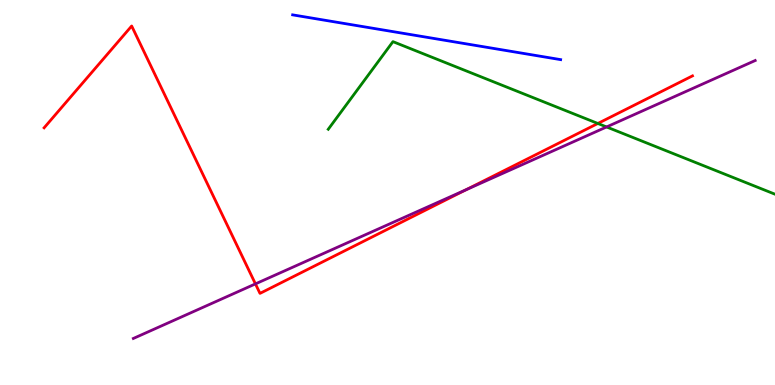[{'lines': ['blue', 'red'], 'intersections': []}, {'lines': ['green', 'red'], 'intersections': [{'x': 7.71, 'y': 6.79}]}, {'lines': ['purple', 'red'], 'intersections': [{'x': 3.3, 'y': 2.63}, {'x': 6.01, 'y': 5.07}]}, {'lines': ['blue', 'green'], 'intersections': []}, {'lines': ['blue', 'purple'], 'intersections': []}, {'lines': ['green', 'purple'], 'intersections': [{'x': 7.83, 'y': 6.7}]}]